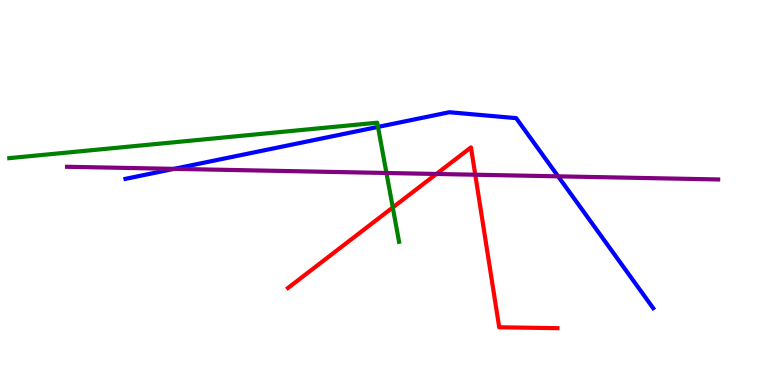[{'lines': ['blue', 'red'], 'intersections': []}, {'lines': ['green', 'red'], 'intersections': [{'x': 5.07, 'y': 4.61}]}, {'lines': ['purple', 'red'], 'intersections': [{'x': 5.63, 'y': 5.48}, {'x': 6.13, 'y': 5.46}]}, {'lines': ['blue', 'green'], 'intersections': [{'x': 4.88, 'y': 6.7}]}, {'lines': ['blue', 'purple'], 'intersections': [{'x': 2.25, 'y': 5.61}, {'x': 7.2, 'y': 5.42}]}, {'lines': ['green', 'purple'], 'intersections': [{'x': 4.99, 'y': 5.51}]}]